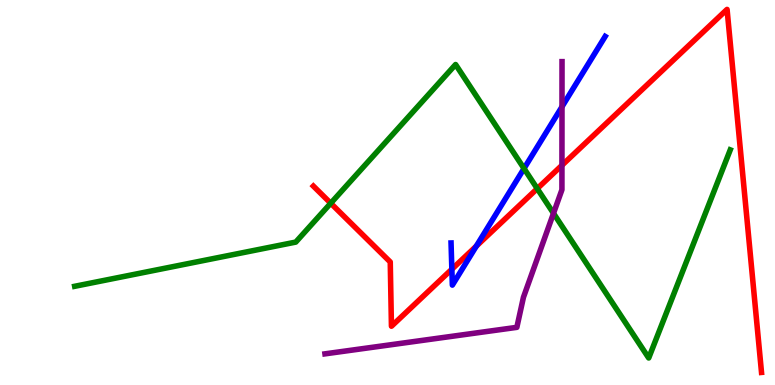[{'lines': ['blue', 'red'], 'intersections': [{'x': 5.83, 'y': 3.01}, {'x': 6.15, 'y': 3.61}]}, {'lines': ['green', 'red'], 'intersections': [{'x': 4.27, 'y': 4.72}, {'x': 6.93, 'y': 5.1}]}, {'lines': ['purple', 'red'], 'intersections': [{'x': 7.25, 'y': 5.71}]}, {'lines': ['blue', 'green'], 'intersections': [{'x': 6.76, 'y': 5.62}]}, {'lines': ['blue', 'purple'], 'intersections': [{'x': 7.25, 'y': 7.23}]}, {'lines': ['green', 'purple'], 'intersections': [{'x': 7.14, 'y': 4.46}]}]